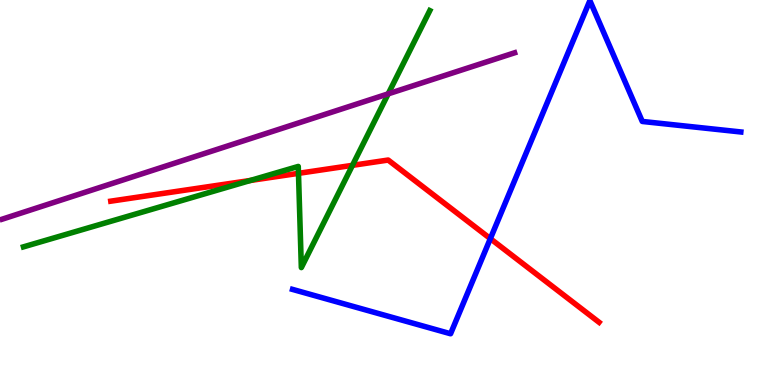[{'lines': ['blue', 'red'], 'intersections': [{'x': 6.33, 'y': 3.8}]}, {'lines': ['green', 'red'], 'intersections': [{'x': 3.23, 'y': 5.31}, {'x': 3.85, 'y': 5.5}, {'x': 4.55, 'y': 5.71}]}, {'lines': ['purple', 'red'], 'intersections': []}, {'lines': ['blue', 'green'], 'intersections': []}, {'lines': ['blue', 'purple'], 'intersections': []}, {'lines': ['green', 'purple'], 'intersections': [{'x': 5.01, 'y': 7.56}]}]